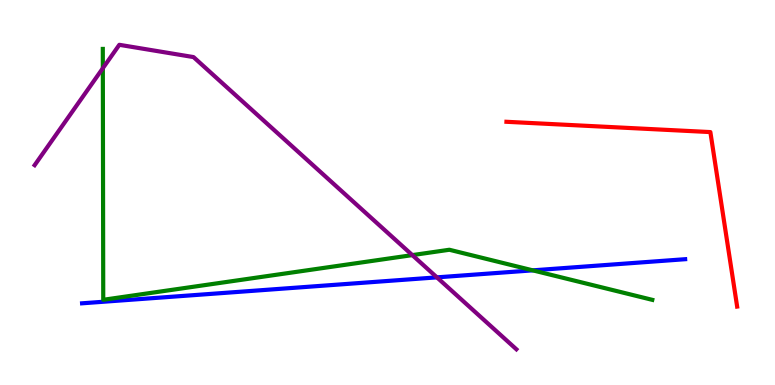[{'lines': ['blue', 'red'], 'intersections': []}, {'lines': ['green', 'red'], 'intersections': []}, {'lines': ['purple', 'red'], 'intersections': []}, {'lines': ['blue', 'green'], 'intersections': [{'x': 6.87, 'y': 2.98}]}, {'lines': ['blue', 'purple'], 'intersections': [{'x': 5.64, 'y': 2.8}]}, {'lines': ['green', 'purple'], 'intersections': [{'x': 1.33, 'y': 8.23}, {'x': 5.32, 'y': 3.37}]}]